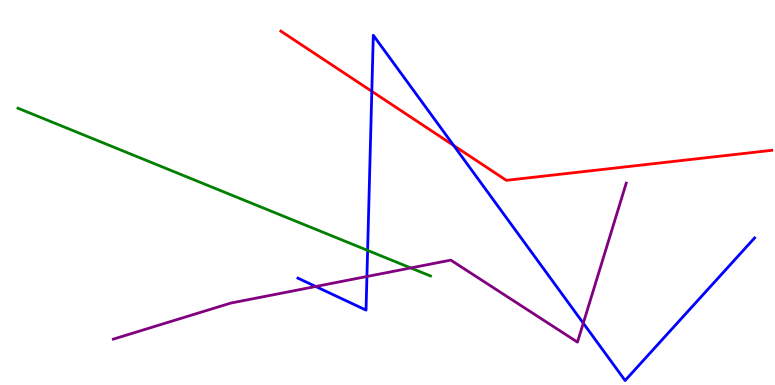[{'lines': ['blue', 'red'], 'intersections': [{'x': 4.8, 'y': 7.63}, {'x': 5.85, 'y': 6.22}]}, {'lines': ['green', 'red'], 'intersections': []}, {'lines': ['purple', 'red'], 'intersections': []}, {'lines': ['blue', 'green'], 'intersections': [{'x': 4.74, 'y': 3.5}]}, {'lines': ['blue', 'purple'], 'intersections': [{'x': 4.07, 'y': 2.56}, {'x': 4.73, 'y': 2.82}, {'x': 7.53, 'y': 1.61}]}, {'lines': ['green', 'purple'], 'intersections': [{'x': 5.3, 'y': 3.04}]}]